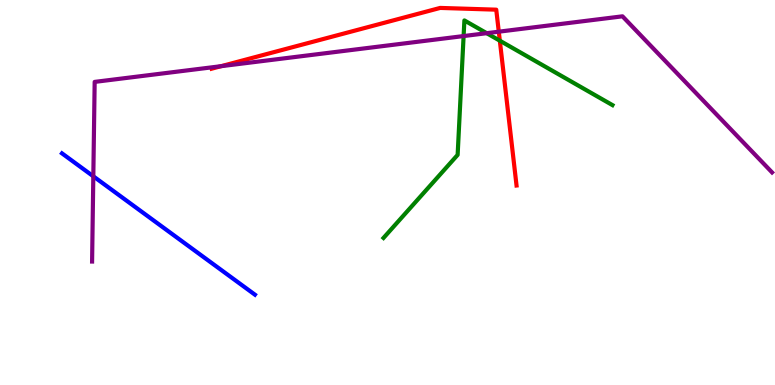[{'lines': ['blue', 'red'], 'intersections': []}, {'lines': ['green', 'red'], 'intersections': [{'x': 6.45, 'y': 8.94}]}, {'lines': ['purple', 'red'], 'intersections': [{'x': 2.85, 'y': 8.28}, {'x': 6.44, 'y': 9.18}]}, {'lines': ['blue', 'green'], 'intersections': []}, {'lines': ['blue', 'purple'], 'intersections': [{'x': 1.2, 'y': 5.42}]}, {'lines': ['green', 'purple'], 'intersections': [{'x': 5.98, 'y': 9.06}, {'x': 6.28, 'y': 9.14}]}]